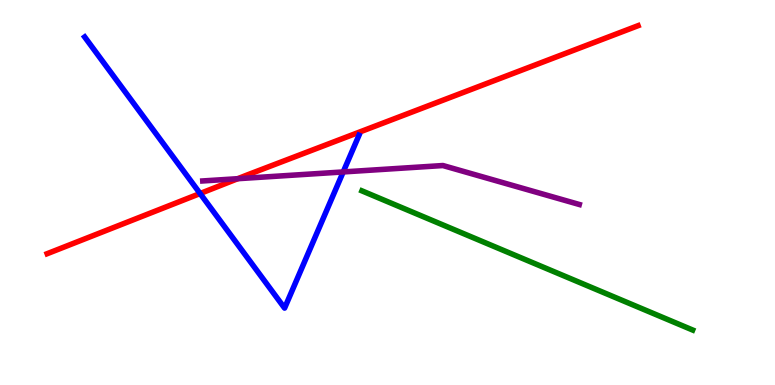[{'lines': ['blue', 'red'], 'intersections': [{'x': 2.58, 'y': 4.97}]}, {'lines': ['green', 'red'], 'intersections': []}, {'lines': ['purple', 'red'], 'intersections': [{'x': 3.07, 'y': 5.36}]}, {'lines': ['blue', 'green'], 'intersections': []}, {'lines': ['blue', 'purple'], 'intersections': [{'x': 4.43, 'y': 5.53}]}, {'lines': ['green', 'purple'], 'intersections': []}]